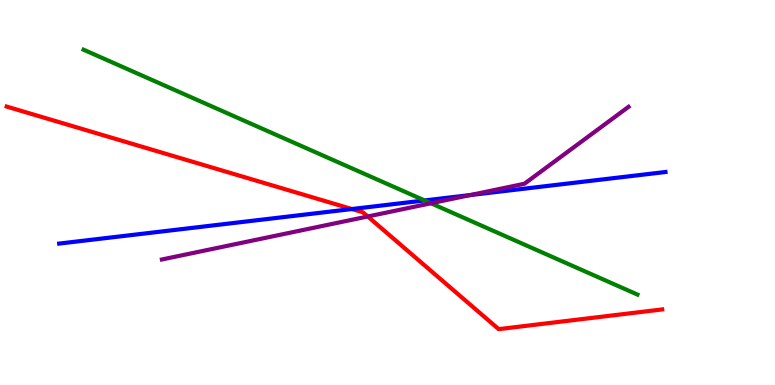[{'lines': ['blue', 'red'], 'intersections': [{'x': 4.54, 'y': 4.57}]}, {'lines': ['green', 'red'], 'intersections': []}, {'lines': ['purple', 'red'], 'intersections': [{'x': 4.75, 'y': 4.38}]}, {'lines': ['blue', 'green'], 'intersections': [{'x': 5.48, 'y': 4.79}]}, {'lines': ['blue', 'purple'], 'intersections': [{'x': 6.07, 'y': 4.93}]}, {'lines': ['green', 'purple'], 'intersections': [{'x': 5.56, 'y': 4.72}]}]